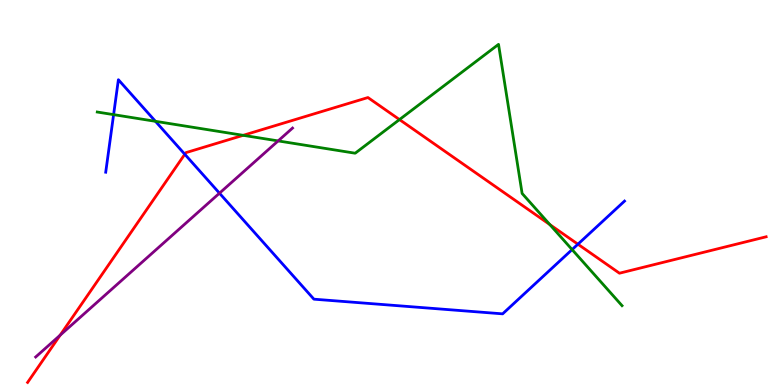[{'lines': ['blue', 'red'], 'intersections': [{'x': 2.38, 'y': 5.99}, {'x': 7.46, 'y': 3.66}]}, {'lines': ['green', 'red'], 'intersections': [{'x': 3.14, 'y': 6.49}, {'x': 5.15, 'y': 6.89}, {'x': 7.09, 'y': 4.17}]}, {'lines': ['purple', 'red'], 'intersections': [{'x': 0.776, 'y': 1.29}]}, {'lines': ['blue', 'green'], 'intersections': [{'x': 1.47, 'y': 7.02}, {'x': 2.01, 'y': 6.85}, {'x': 7.38, 'y': 3.52}]}, {'lines': ['blue', 'purple'], 'intersections': [{'x': 2.83, 'y': 4.98}]}, {'lines': ['green', 'purple'], 'intersections': [{'x': 3.59, 'y': 6.34}]}]